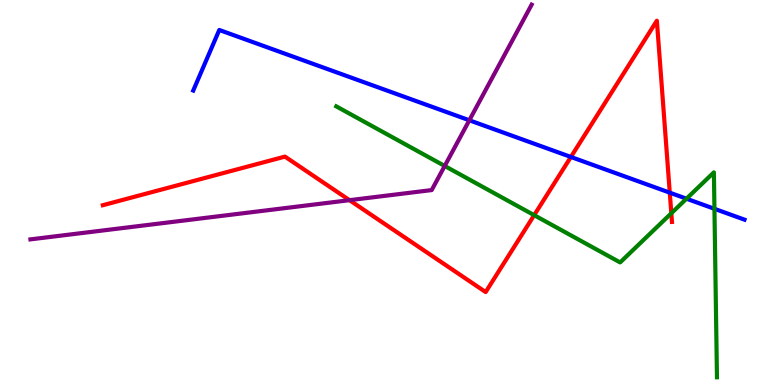[{'lines': ['blue', 'red'], 'intersections': [{'x': 7.37, 'y': 5.92}, {'x': 8.64, 'y': 5.0}]}, {'lines': ['green', 'red'], 'intersections': [{'x': 6.89, 'y': 4.41}, {'x': 8.66, 'y': 4.46}]}, {'lines': ['purple', 'red'], 'intersections': [{'x': 4.51, 'y': 4.8}]}, {'lines': ['blue', 'green'], 'intersections': [{'x': 8.86, 'y': 4.84}, {'x': 9.22, 'y': 4.58}]}, {'lines': ['blue', 'purple'], 'intersections': [{'x': 6.06, 'y': 6.88}]}, {'lines': ['green', 'purple'], 'intersections': [{'x': 5.74, 'y': 5.69}]}]